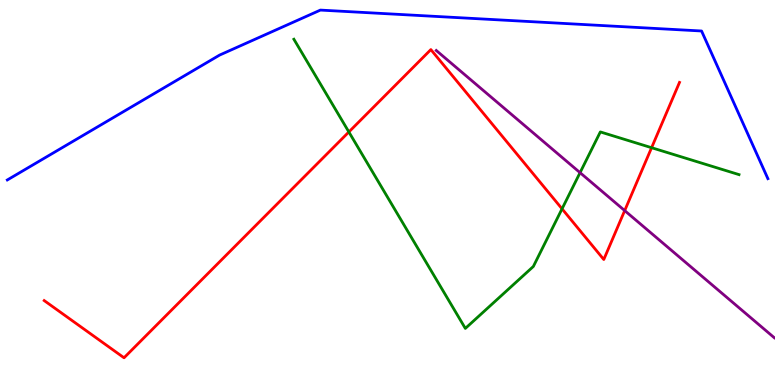[{'lines': ['blue', 'red'], 'intersections': []}, {'lines': ['green', 'red'], 'intersections': [{'x': 4.5, 'y': 6.57}, {'x': 7.25, 'y': 4.58}, {'x': 8.41, 'y': 6.16}]}, {'lines': ['purple', 'red'], 'intersections': [{'x': 8.06, 'y': 4.53}]}, {'lines': ['blue', 'green'], 'intersections': []}, {'lines': ['blue', 'purple'], 'intersections': []}, {'lines': ['green', 'purple'], 'intersections': [{'x': 7.48, 'y': 5.52}]}]